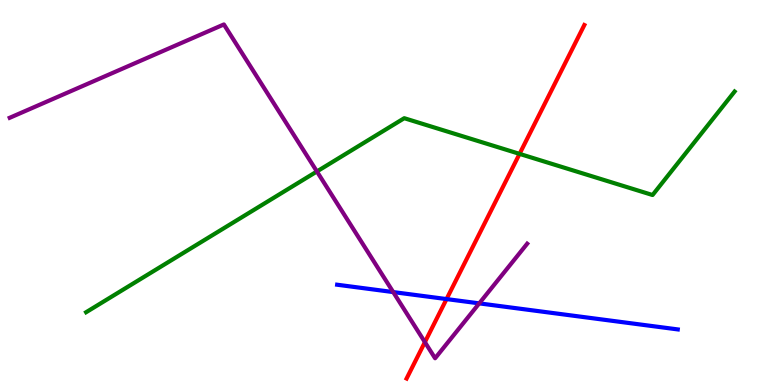[{'lines': ['blue', 'red'], 'intersections': [{'x': 5.76, 'y': 2.23}]}, {'lines': ['green', 'red'], 'intersections': [{'x': 6.7, 'y': 6.0}]}, {'lines': ['purple', 'red'], 'intersections': [{'x': 5.48, 'y': 1.11}]}, {'lines': ['blue', 'green'], 'intersections': []}, {'lines': ['blue', 'purple'], 'intersections': [{'x': 5.07, 'y': 2.41}, {'x': 6.18, 'y': 2.12}]}, {'lines': ['green', 'purple'], 'intersections': [{'x': 4.09, 'y': 5.55}]}]